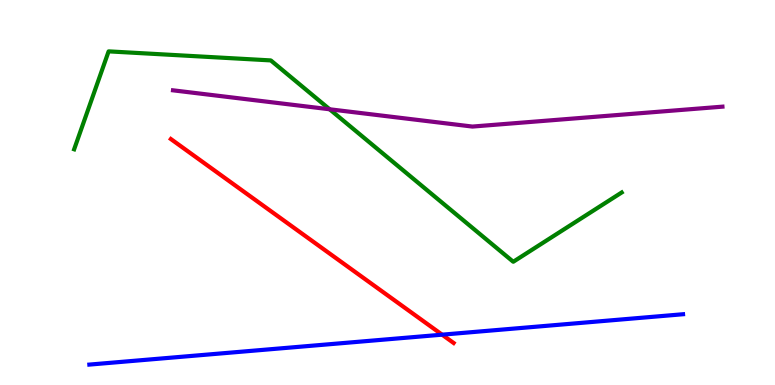[{'lines': ['blue', 'red'], 'intersections': [{'x': 5.7, 'y': 1.31}]}, {'lines': ['green', 'red'], 'intersections': []}, {'lines': ['purple', 'red'], 'intersections': []}, {'lines': ['blue', 'green'], 'intersections': []}, {'lines': ['blue', 'purple'], 'intersections': []}, {'lines': ['green', 'purple'], 'intersections': [{'x': 4.25, 'y': 7.16}]}]